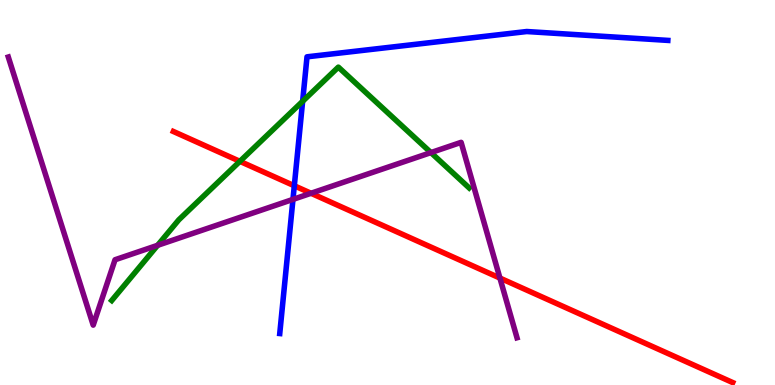[{'lines': ['blue', 'red'], 'intersections': [{'x': 3.8, 'y': 5.17}]}, {'lines': ['green', 'red'], 'intersections': [{'x': 3.1, 'y': 5.81}]}, {'lines': ['purple', 'red'], 'intersections': [{'x': 4.01, 'y': 4.98}, {'x': 6.45, 'y': 2.78}]}, {'lines': ['blue', 'green'], 'intersections': [{'x': 3.9, 'y': 7.37}]}, {'lines': ['blue', 'purple'], 'intersections': [{'x': 3.78, 'y': 4.82}]}, {'lines': ['green', 'purple'], 'intersections': [{'x': 2.03, 'y': 3.63}, {'x': 5.56, 'y': 6.04}]}]